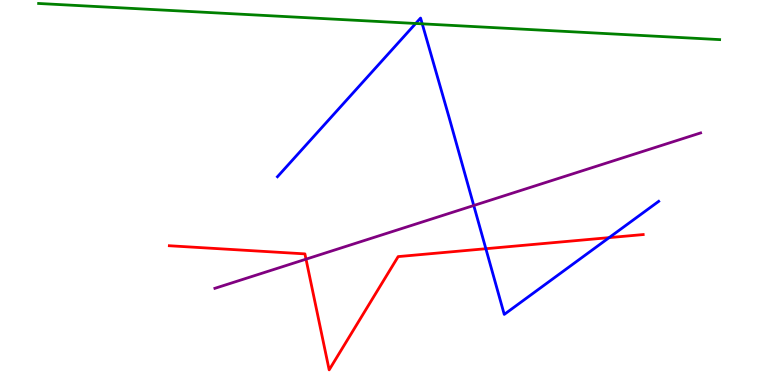[{'lines': ['blue', 'red'], 'intersections': [{'x': 6.27, 'y': 3.54}, {'x': 7.86, 'y': 3.83}]}, {'lines': ['green', 'red'], 'intersections': []}, {'lines': ['purple', 'red'], 'intersections': [{'x': 3.95, 'y': 3.27}]}, {'lines': ['blue', 'green'], 'intersections': [{'x': 5.36, 'y': 9.39}, {'x': 5.45, 'y': 9.38}]}, {'lines': ['blue', 'purple'], 'intersections': [{'x': 6.11, 'y': 4.66}]}, {'lines': ['green', 'purple'], 'intersections': []}]